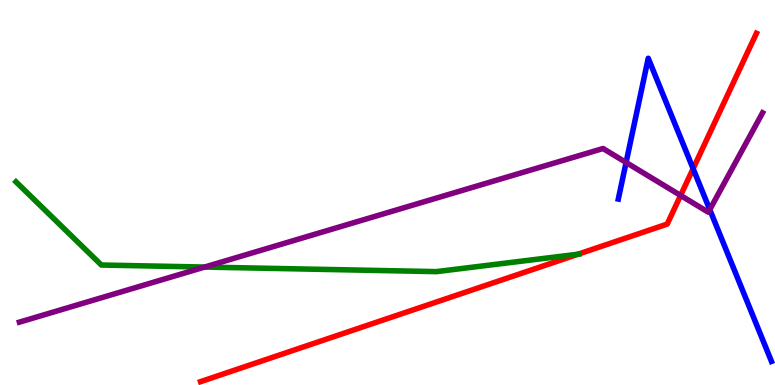[{'lines': ['blue', 'red'], 'intersections': [{'x': 8.94, 'y': 5.62}]}, {'lines': ['green', 'red'], 'intersections': [{'x': 7.46, 'y': 3.4}]}, {'lines': ['purple', 'red'], 'intersections': [{'x': 8.78, 'y': 4.92}]}, {'lines': ['blue', 'green'], 'intersections': []}, {'lines': ['blue', 'purple'], 'intersections': [{'x': 8.08, 'y': 5.78}, {'x': 9.16, 'y': 4.56}]}, {'lines': ['green', 'purple'], 'intersections': [{'x': 2.64, 'y': 3.06}]}]